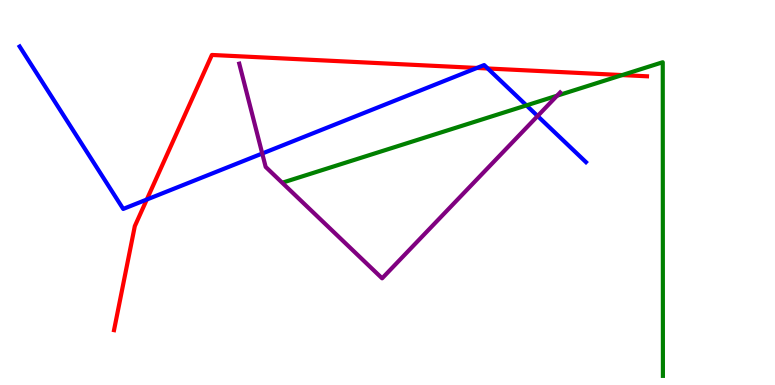[{'lines': ['blue', 'red'], 'intersections': [{'x': 1.89, 'y': 4.82}, {'x': 6.15, 'y': 8.24}, {'x': 6.29, 'y': 8.22}]}, {'lines': ['green', 'red'], 'intersections': [{'x': 8.03, 'y': 8.05}]}, {'lines': ['purple', 'red'], 'intersections': []}, {'lines': ['blue', 'green'], 'intersections': [{'x': 6.79, 'y': 7.26}]}, {'lines': ['blue', 'purple'], 'intersections': [{'x': 3.38, 'y': 6.01}, {'x': 6.94, 'y': 6.99}]}, {'lines': ['green', 'purple'], 'intersections': [{'x': 7.19, 'y': 7.51}]}]